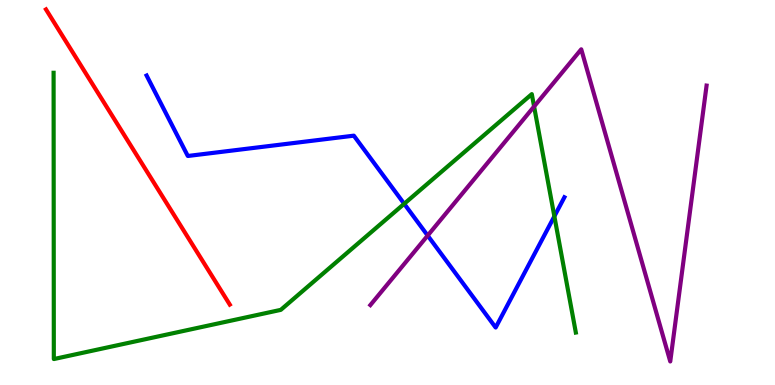[{'lines': ['blue', 'red'], 'intersections': []}, {'lines': ['green', 'red'], 'intersections': []}, {'lines': ['purple', 'red'], 'intersections': []}, {'lines': ['blue', 'green'], 'intersections': [{'x': 5.22, 'y': 4.71}, {'x': 7.15, 'y': 4.38}]}, {'lines': ['blue', 'purple'], 'intersections': [{'x': 5.52, 'y': 3.88}]}, {'lines': ['green', 'purple'], 'intersections': [{'x': 6.89, 'y': 7.23}]}]